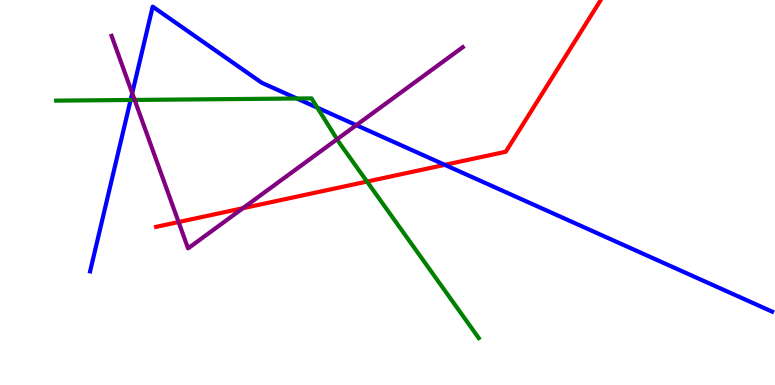[{'lines': ['blue', 'red'], 'intersections': [{'x': 5.74, 'y': 5.72}]}, {'lines': ['green', 'red'], 'intersections': [{'x': 4.74, 'y': 5.28}]}, {'lines': ['purple', 'red'], 'intersections': [{'x': 2.3, 'y': 4.23}, {'x': 3.13, 'y': 4.59}]}, {'lines': ['blue', 'green'], 'intersections': [{'x': 1.69, 'y': 7.4}, {'x': 3.83, 'y': 7.44}, {'x': 4.09, 'y': 7.2}]}, {'lines': ['blue', 'purple'], 'intersections': [{'x': 1.71, 'y': 7.58}, {'x': 4.6, 'y': 6.75}]}, {'lines': ['green', 'purple'], 'intersections': [{'x': 1.74, 'y': 7.4}, {'x': 4.35, 'y': 6.38}]}]